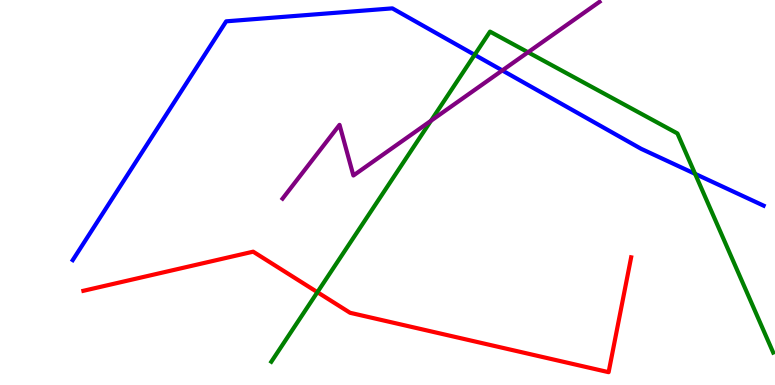[{'lines': ['blue', 'red'], 'intersections': []}, {'lines': ['green', 'red'], 'intersections': [{'x': 4.1, 'y': 2.41}]}, {'lines': ['purple', 'red'], 'intersections': []}, {'lines': ['blue', 'green'], 'intersections': [{'x': 6.12, 'y': 8.58}, {'x': 8.97, 'y': 5.48}]}, {'lines': ['blue', 'purple'], 'intersections': [{'x': 6.48, 'y': 8.17}]}, {'lines': ['green', 'purple'], 'intersections': [{'x': 5.56, 'y': 6.86}, {'x': 6.81, 'y': 8.64}]}]